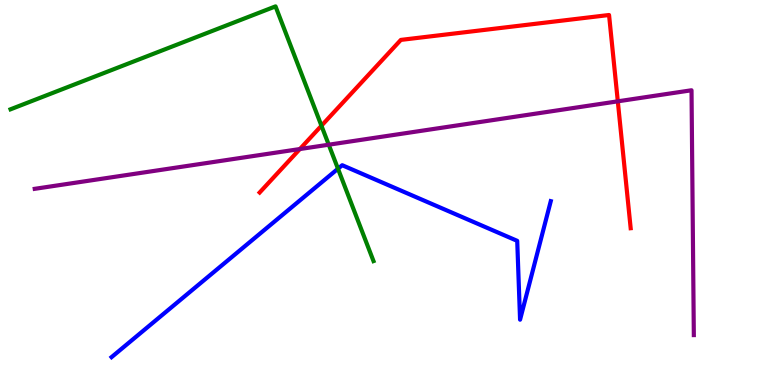[{'lines': ['blue', 'red'], 'intersections': []}, {'lines': ['green', 'red'], 'intersections': [{'x': 4.15, 'y': 6.73}]}, {'lines': ['purple', 'red'], 'intersections': [{'x': 3.87, 'y': 6.13}, {'x': 7.97, 'y': 7.37}]}, {'lines': ['blue', 'green'], 'intersections': [{'x': 4.36, 'y': 5.62}]}, {'lines': ['blue', 'purple'], 'intersections': []}, {'lines': ['green', 'purple'], 'intersections': [{'x': 4.24, 'y': 6.24}]}]